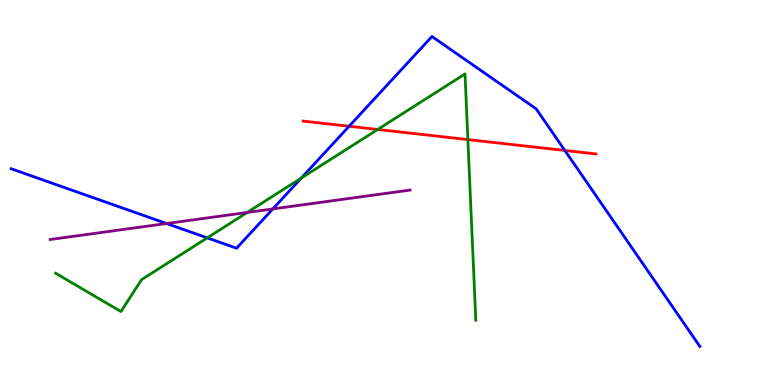[{'lines': ['blue', 'red'], 'intersections': [{'x': 4.5, 'y': 6.72}, {'x': 7.29, 'y': 6.09}]}, {'lines': ['green', 'red'], 'intersections': [{'x': 4.87, 'y': 6.64}, {'x': 6.04, 'y': 6.37}]}, {'lines': ['purple', 'red'], 'intersections': []}, {'lines': ['blue', 'green'], 'intersections': [{'x': 2.67, 'y': 3.82}, {'x': 3.89, 'y': 5.38}]}, {'lines': ['blue', 'purple'], 'intersections': [{'x': 2.15, 'y': 4.19}, {'x': 3.52, 'y': 4.57}]}, {'lines': ['green', 'purple'], 'intersections': [{'x': 3.19, 'y': 4.48}]}]